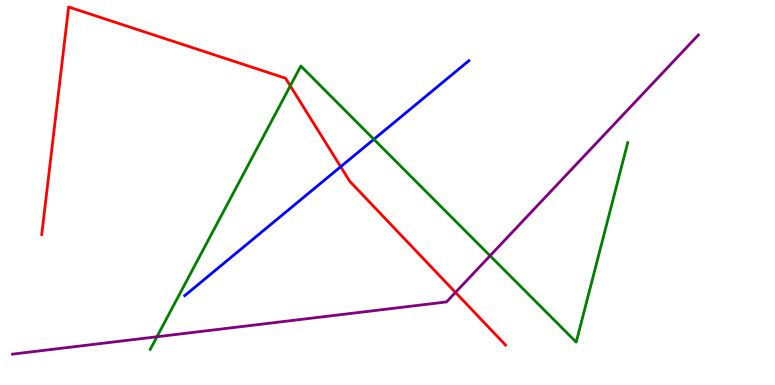[{'lines': ['blue', 'red'], 'intersections': [{'x': 4.4, 'y': 5.67}]}, {'lines': ['green', 'red'], 'intersections': [{'x': 3.75, 'y': 7.77}]}, {'lines': ['purple', 'red'], 'intersections': [{'x': 5.88, 'y': 2.4}]}, {'lines': ['blue', 'green'], 'intersections': [{'x': 4.82, 'y': 6.38}]}, {'lines': ['blue', 'purple'], 'intersections': []}, {'lines': ['green', 'purple'], 'intersections': [{'x': 2.02, 'y': 1.25}, {'x': 6.32, 'y': 3.36}]}]